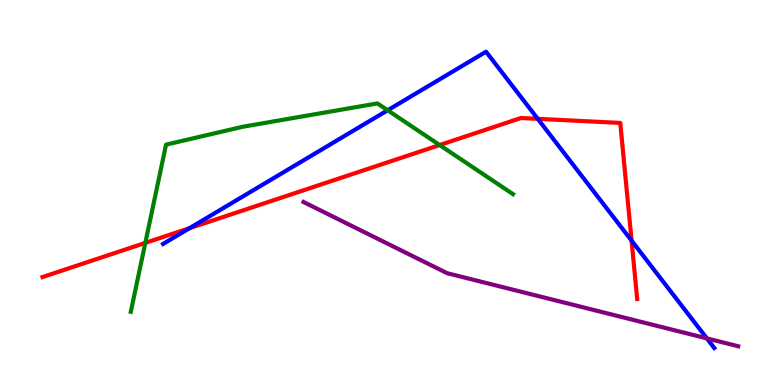[{'lines': ['blue', 'red'], 'intersections': [{'x': 2.45, 'y': 4.07}, {'x': 6.94, 'y': 6.91}, {'x': 8.15, 'y': 3.75}]}, {'lines': ['green', 'red'], 'intersections': [{'x': 1.88, 'y': 3.69}, {'x': 5.67, 'y': 6.23}]}, {'lines': ['purple', 'red'], 'intersections': []}, {'lines': ['blue', 'green'], 'intersections': [{'x': 5.0, 'y': 7.14}]}, {'lines': ['blue', 'purple'], 'intersections': [{'x': 9.12, 'y': 1.21}]}, {'lines': ['green', 'purple'], 'intersections': []}]